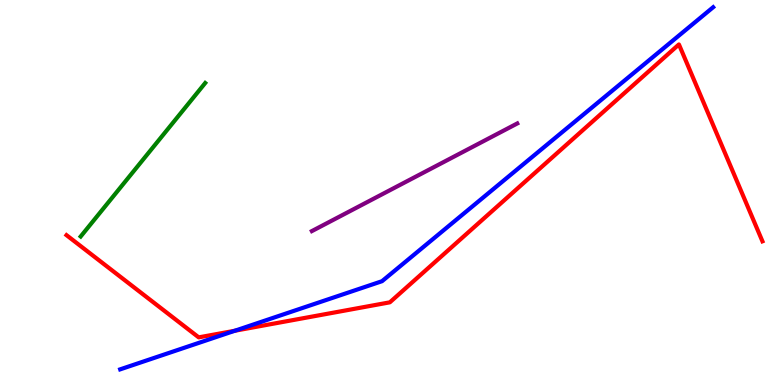[{'lines': ['blue', 'red'], 'intersections': [{'x': 3.03, 'y': 1.41}]}, {'lines': ['green', 'red'], 'intersections': []}, {'lines': ['purple', 'red'], 'intersections': []}, {'lines': ['blue', 'green'], 'intersections': []}, {'lines': ['blue', 'purple'], 'intersections': []}, {'lines': ['green', 'purple'], 'intersections': []}]